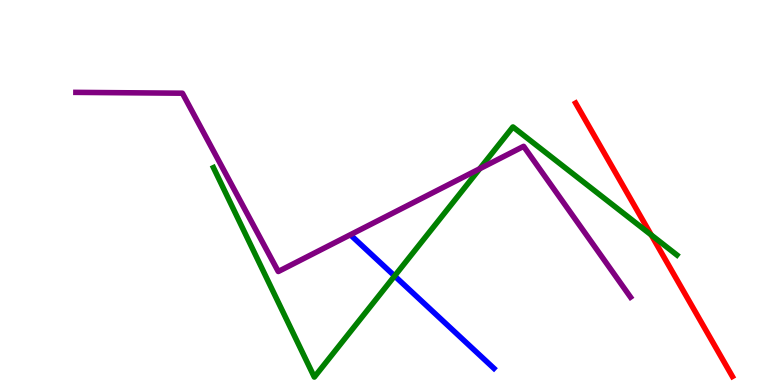[{'lines': ['blue', 'red'], 'intersections': []}, {'lines': ['green', 'red'], 'intersections': [{'x': 8.4, 'y': 3.9}]}, {'lines': ['purple', 'red'], 'intersections': []}, {'lines': ['blue', 'green'], 'intersections': [{'x': 5.09, 'y': 2.83}]}, {'lines': ['blue', 'purple'], 'intersections': []}, {'lines': ['green', 'purple'], 'intersections': [{'x': 6.19, 'y': 5.62}]}]